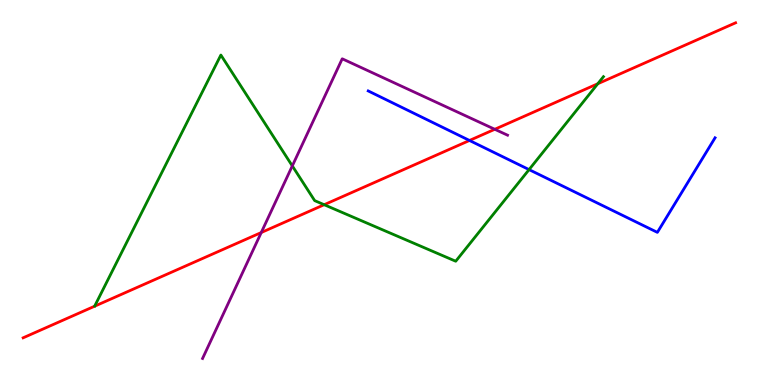[{'lines': ['blue', 'red'], 'intersections': [{'x': 6.06, 'y': 6.35}]}, {'lines': ['green', 'red'], 'intersections': [{'x': 4.18, 'y': 4.68}, {'x': 7.71, 'y': 7.82}]}, {'lines': ['purple', 'red'], 'intersections': [{'x': 3.37, 'y': 3.96}, {'x': 6.38, 'y': 6.64}]}, {'lines': ['blue', 'green'], 'intersections': [{'x': 6.83, 'y': 5.59}]}, {'lines': ['blue', 'purple'], 'intersections': []}, {'lines': ['green', 'purple'], 'intersections': [{'x': 3.77, 'y': 5.69}]}]